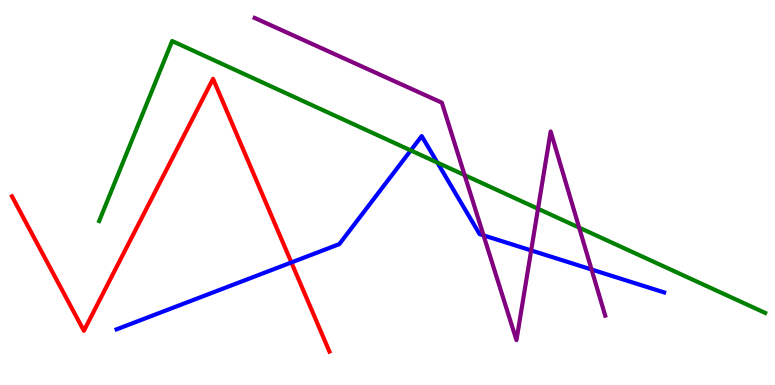[{'lines': ['blue', 'red'], 'intersections': [{'x': 3.76, 'y': 3.18}]}, {'lines': ['green', 'red'], 'intersections': []}, {'lines': ['purple', 'red'], 'intersections': []}, {'lines': ['blue', 'green'], 'intersections': [{'x': 5.3, 'y': 6.09}, {'x': 5.64, 'y': 5.78}]}, {'lines': ['blue', 'purple'], 'intersections': [{'x': 6.24, 'y': 3.89}, {'x': 6.85, 'y': 3.5}, {'x': 7.63, 'y': 3.0}]}, {'lines': ['green', 'purple'], 'intersections': [{'x': 5.99, 'y': 5.45}, {'x': 6.94, 'y': 4.58}, {'x': 7.47, 'y': 4.09}]}]